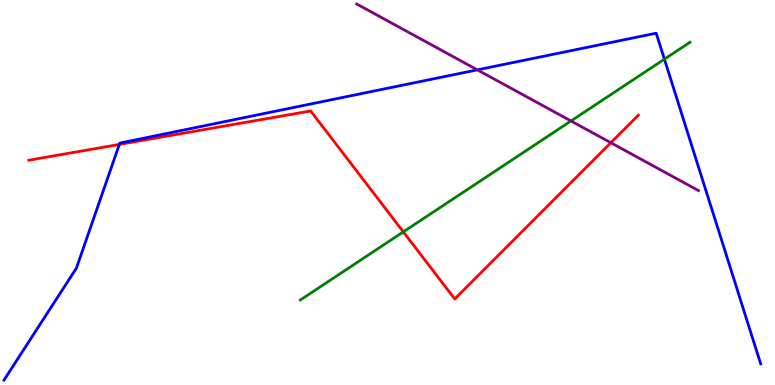[{'lines': ['blue', 'red'], 'intersections': [{'x': 1.54, 'y': 6.25}]}, {'lines': ['green', 'red'], 'intersections': [{'x': 5.2, 'y': 3.98}]}, {'lines': ['purple', 'red'], 'intersections': [{'x': 7.88, 'y': 6.29}]}, {'lines': ['blue', 'green'], 'intersections': [{'x': 8.57, 'y': 8.46}]}, {'lines': ['blue', 'purple'], 'intersections': [{'x': 6.16, 'y': 8.19}]}, {'lines': ['green', 'purple'], 'intersections': [{'x': 7.37, 'y': 6.86}]}]